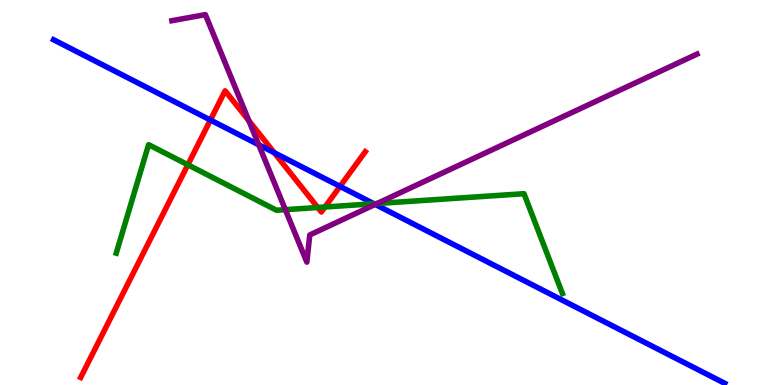[{'lines': ['blue', 'red'], 'intersections': [{'x': 2.71, 'y': 6.88}, {'x': 3.54, 'y': 6.03}, {'x': 4.39, 'y': 5.16}]}, {'lines': ['green', 'red'], 'intersections': [{'x': 2.42, 'y': 5.72}, {'x': 4.1, 'y': 4.61}, {'x': 4.19, 'y': 4.62}]}, {'lines': ['purple', 'red'], 'intersections': [{'x': 3.21, 'y': 6.86}]}, {'lines': ['blue', 'green'], 'intersections': [{'x': 4.82, 'y': 4.71}]}, {'lines': ['blue', 'purple'], 'intersections': [{'x': 3.34, 'y': 6.24}, {'x': 4.84, 'y': 4.69}]}, {'lines': ['green', 'purple'], 'intersections': [{'x': 3.68, 'y': 4.55}, {'x': 4.87, 'y': 4.71}]}]